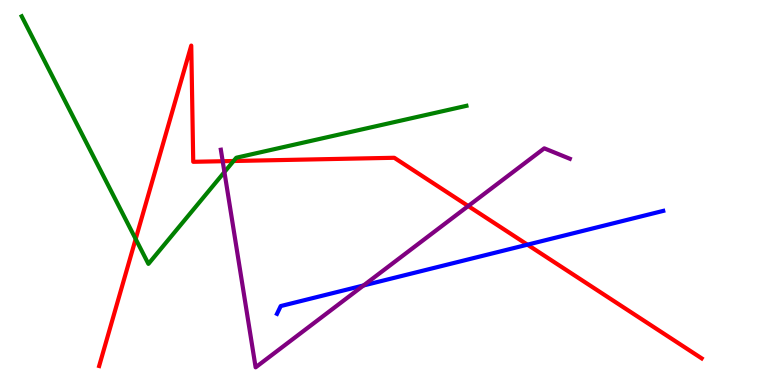[{'lines': ['blue', 'red'], 'intersections': [{'x': 6.81, 'y': 3.64}]}, {'lines': ['green', 'red'], 'intersections': [{'x': 1.75, 'y': 3.79}, {'x': 3.01, 'y': 5.82}]}, {'lines': ['purple', 'red'], 'intersections': [{'x': 2.87, 'y': 5.81}, {'x': 6.04, 'y': 4.65}]}, {'lines': ['blue', 'green'], 'intersections': []}, {'lines': ['blue', 'purple'], 'intersections': [{'x': 4.69, 'y': 2.59}]}, {'lines': ['green', 'purple'], 'intersections': [{'x': 2.9, 'y': 5.53}]}]